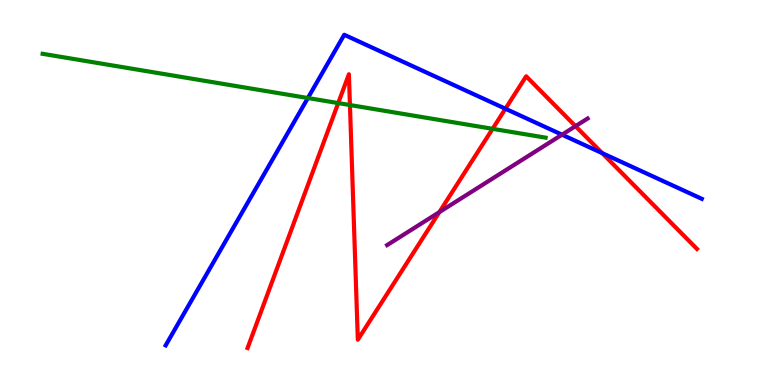[{'lines': ['blue', 'red'], 'intersections': [{'x': 6.52, 'y': 7.18}, {'x': 7.77, 'y': 6.02}]}, {'lines': ['green', 'red'], 'intersections': [{'x': 4.36, 'y': 7.32}, {'x': 4.52, 'y': 7.27}, {'x': 6.36, 'y': 6.65}]}, {'lines': ['purple', 'red'], 'intersections': [{'x': 5.67, 'y': 4.49}, {'x': 7.43, 'y': 6.72}]}, {'lines': ['blue', 'green'], 'intersections': [{'x': 3.97, 'y': 7.45}]}, {'lines': ['blue', 'purple'], 'intersections': [{'x': 7.25, 'y': 6.5}]}, {'lines': ['green', 'purple'], 'intersections': []}]